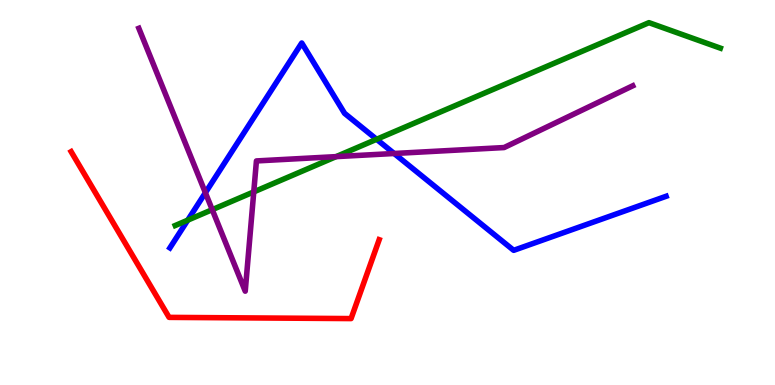[{'lines': ['blue', 'red'], 'intersections': []}, {'lines': ['green', 'red'], 'intersections': []}, {'lines': ['purple', 'red'], 'intersections': []}, {'lines': ['blue', 'green'], 'intersections': [{'x': 2.42, 'y': 4.28}, {'x': 4.86, 'y': 6.38}]}, {'lines': ['blue', 'purple'], 'intersections': [{'x': 2.65, 'y': 4.99}, {'x': 5.09, 'y': 6.01}]}, {'lines': ['green', 'purple'], 'intersections': [{'x': 2.74, 'y': 4.55}, {'x': 3.27, 'y': 5.02}, {'x': 4.34, 'y': 5.93}]}]